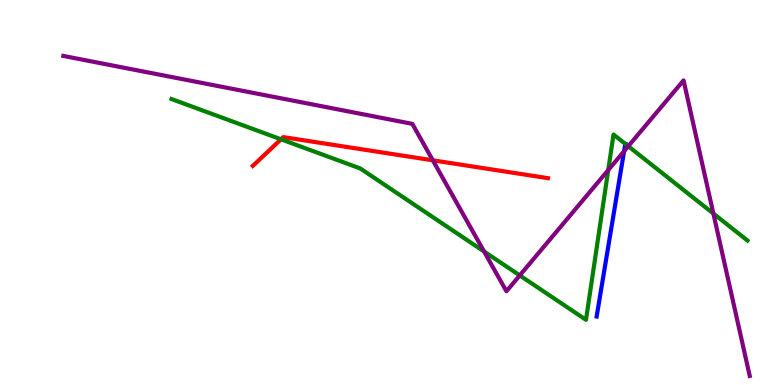[{'lines': ['blue', 'red'], 'intersections': []}, {'lines': ['green', 'red'], 'intersections': [{'x': 3.63, 'y': 6.38}]}, {'lines': ['purple', 'red'], 'intersections': [{'x': 5.58, 'y': 5.84}]}, {'lines': ['blue', 'green'], 'intersections': [{'x': 8.07, 'y': 6.26}]}, {'lines': ['blue', 'purple'], 'intersections': [{'x': 8.05, 'y': 6.07}]}, {'lines': ['green', 'purple'], 'intersections': [{'x': 6.25, 'y': 3.47}, {'x': 6.71, 'y': 2.85}, {'x': 7.85, 'y': 5.58}, {'x': 8.11, 'y': 6.2}, {'x': 9.2, 'y': 4.45}]}]